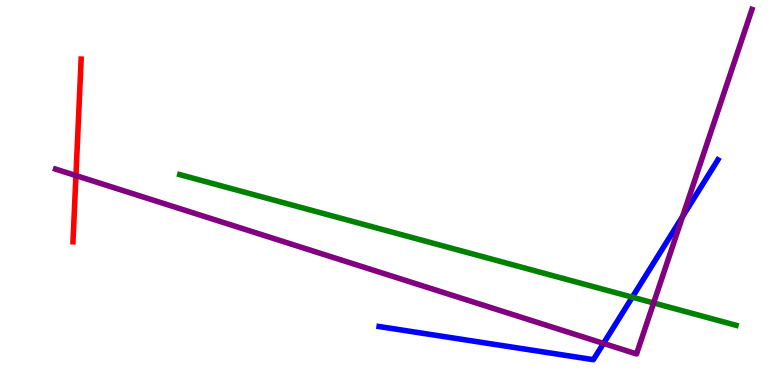[{'lines': ['blue', 'red'], 'intersections': []}, {'lines': ['green', 'red'], 'intersections': []}, {'lines': ['purple', 'red'], 'intersections': [{'x': 0.98, 'y': 5.44}]}, {'lines': ['blue', 'green'], 'intersections': [{'x': 8.16, 'y': 2.28}]}, {'lines': ['blue', 'purple'], 'intersections': [{'x': 7.79, 'y': 1.08}, {'x': 8.81, 'y': 4.38}]}, {'lines': ['green', 'purple'], 'intersections': [{'x': 8.43, 'y': 2.13}]}]